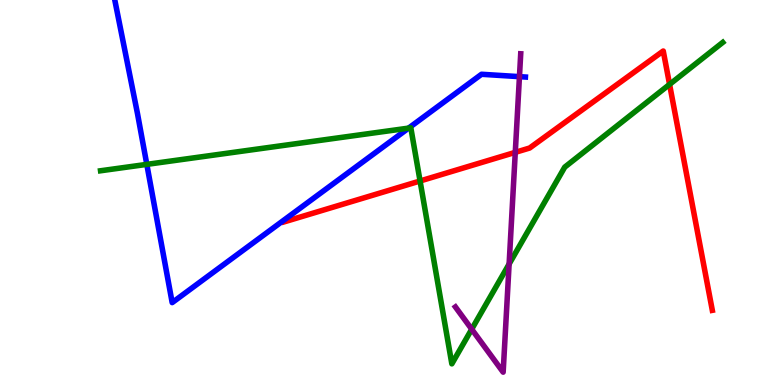[{'lines': ['blue', 'red'], 'intersections': []}, {'lines': ['green', 'red'], 'intersections': [{'x': 5.42, 'y': 5.3}, {'x': 8.64, 'y': 7.81}]}, {'lines': ['purple', 'red'], 'intersections': [{'x': 6.65, 'y': 6.04}]}, {'lines': ['blue', 'green'], 'intersections': [{'x': 1.89, 'y': 5.73}, {'x': 5.27, 'y': 6.67}]}, {'lines': ['blue', 'purple'], 'intersections': [{'x': 6.7, 'y': 8.01}]}, {'lines': ['green', 'purple'], 'intersections': [{'x': 6.09, 'y': 1.45}, {'x': 6.57, 'y': 3.14}]}]